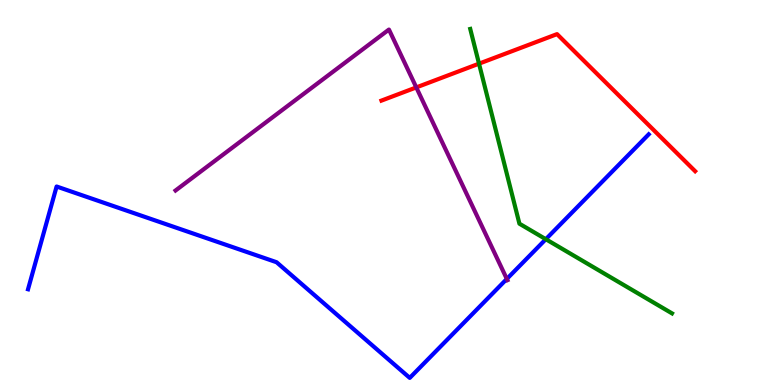[{'lines': ['blue', 'red'], 'intersections': []}, {'lines': ['green', 'red'], 'intersections': [{'x': 6.18, 'y': 8.35}]}, {'lines': ['purple', 'red'], 'intersections': [{'x': 5.37, 'y': 7.73}]}, {'lines': ['blue', 'green'], 'intersections': [{'x': 7.04, 'y': 3.79}]}, {'lines': ['blue', 'purple'], 'intersections': [{'x': 6.54, 'y': 2.75}]}, {'lines': ['green', 'purple'], 'intersections': []}]